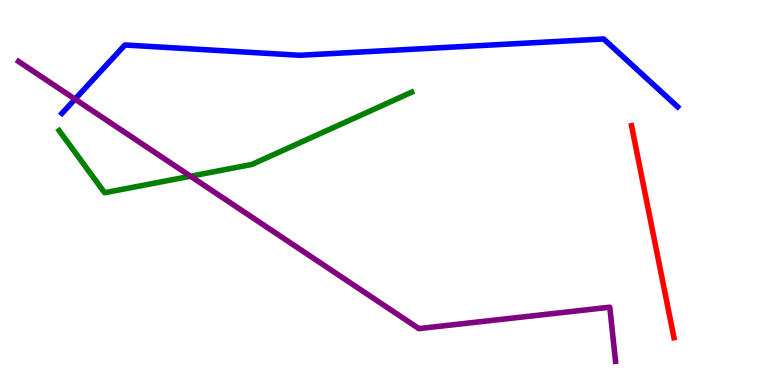[{'lines': ['blue', 'red'], 'intersections': []}, {'lines': ['green', 'red'], 'intersections': []}, {'lines': ['purple', 'red'], 'intersections': []}, {'lines': ['blue', 'green'], 'intersections': []}, {'lines': ['blue', 'purple'], 'intersections': [{'x': 0.968, 'y': 7.42}]}, {'lines': ['green', 'purple'], 'intersections': [{'x': 2.46, 'y': 5.42}]}]